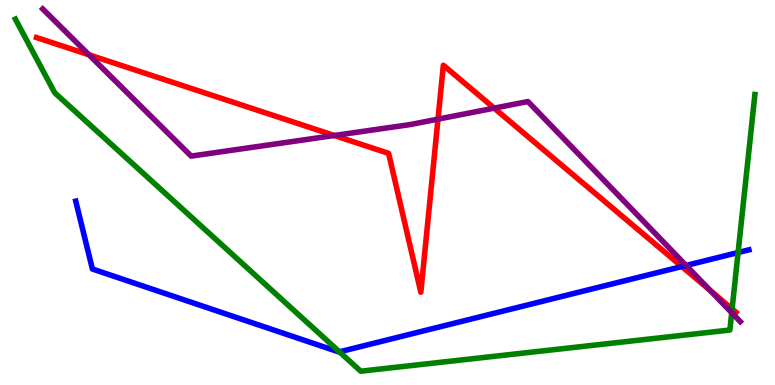[{'lines': ['blue', 'red'], 'intersections': [{'x': 8.8, 'y': 3.08}]}, {'lines': ['green', 'red'], 'intersections': [{'x': 9.45, 'y': 1.98}]}, {'lines': ['purple', 'red'], 'intersections': [{'x': 1.15, 'y': 8.58}, {'x': 4.31, 'y': 6.48}, {'x': 5.65, 'y': 6.91}, {'x': 6.38, 'y': 7.19}, {'x': 9.17, 'y': 2.45}]}, {'lines': ['blue', 'green'], 'intersections': [{'x': 4.38, 'y': 0.861}, {'x': 9.52, 'y': 3.44}]}, {'lines': ['blue', 'purple'], 'intersections': [{'x': 8.85, 'y': 3.1}]}, {'lines': ['green', 'purple'], 'intersections': [{'x': 9.44, 'y': 1.88}]}]